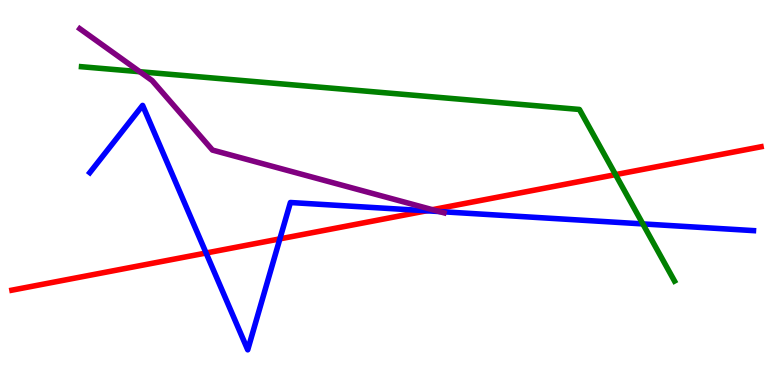[{'lines': ['blue', 'red'], 'intersections': [{'x': 2.66, 'y': 3.43}, {'x': 3.61, 'y': 3.8}, {'x': 5.51, 'y': 4.53}]}, {'lines': ['green', 'red'], 'intersections': [{'x': 7.94, 'y': 5.46}]}, {'lines': ['purple', 'red'], 'intersections': [{'x': 5.58, 'y': 4.55}]}, {'lines': ['blue', 'green'], 'intersections': [{'x': 8.29, 'y': 4.18}]}, {'lines': ['blue', 'purple'], 'intersections': [{'x': 5.67, 'y': 4.51}]}, {'lines': ['green', 'purple'], 'intersections': [{'x': 1.8, 'y': 8.14}]}]